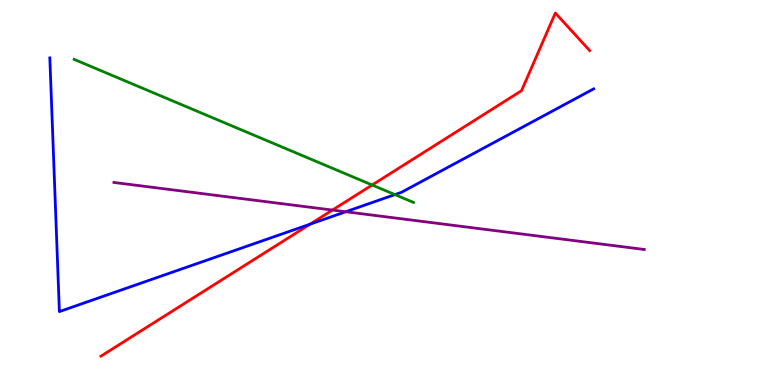[{'lines': ['blue', 'red'], 'intersections': [{'x': 4.0, 'y': 4.18}]}, {'lines': ['green', 'red'], 'intersections': [{'x': 4.8, 'y': 5.19}]}, {'lines': ['purple', 'red'], 'intersections': [{'x': 4.29, 'y': 4.54}]}, {'lines': ['blue', 'green'], 'intersections': [{'x': 5.1, 'y': 4.95}]}, {'lines': ['blue', 'purple'], 'intersections': [{'x': 4.46, 'y': 4.5}]}, {'lines': ['green', 'purple'], 'intersections': []}]